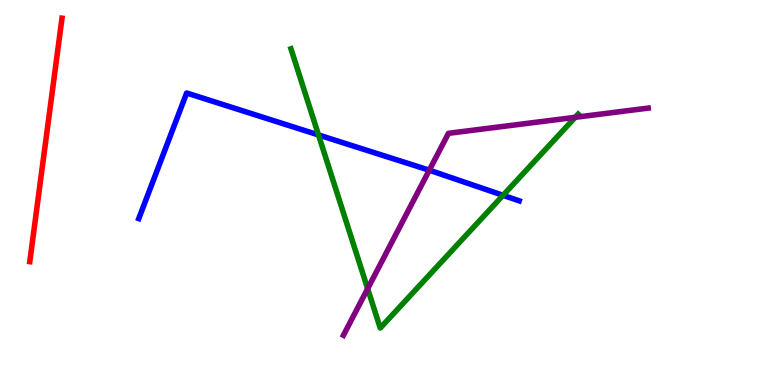[{'lines': ['blue', 'red'], 'intersections': []}, {'lines': ['green', 'red'], 'intersections': []}, {'lines': ['purple', 'red'], 'intersections': []}, {'lines': ['blue', 'green'], 'intersections': [{'x': 4.11, 'y': 6.49}, {'x': 6.49, 'y': 4.93}]}, {'lines': ['blue', 'purple'], 'intersections': [{'x': 5.54, 'y': 5.58}]}, {'lines': ['green', 'purple'], 'intersections': [{'x': 4.74, 'y': 2.5}, {'x': 7.42, 'y': 6.95}]}]